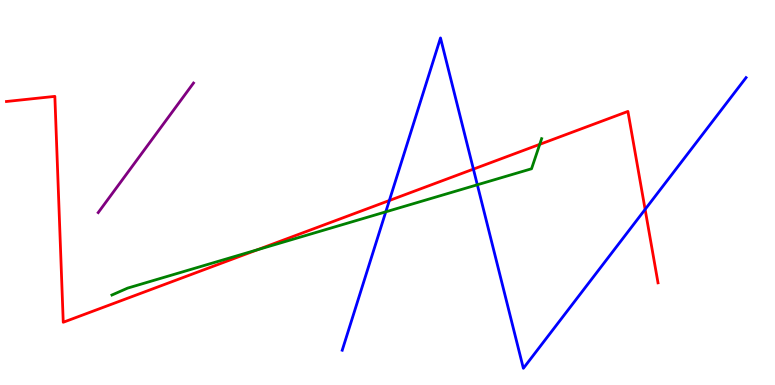[{'lines': ['blue', 'red'], 'intersections': [{'x': 5.02, 'y': 4.79}, {'x': 6.11, 'y': 5.61}, {'x': 8.32, 'y': 4.56}]}, {'lines': ['green', 'red'], 'intersections': [{'x': 3.32, 'y': 3.51}, {'x': 6.96, 'y': 6.25}]}, {'lines': ['purple', 'red'], 'intersections': []}, {'lines': ['blue', 'green'], 'intersections': [{'x': 4.98, 'y': 4.5}, {'x': 6.16, 'y': 5.2}]}, {'lines': ['blue', 'purple'], 'intersections': []}, {'lines': ['green', 'purple'], 'intersections': []}]